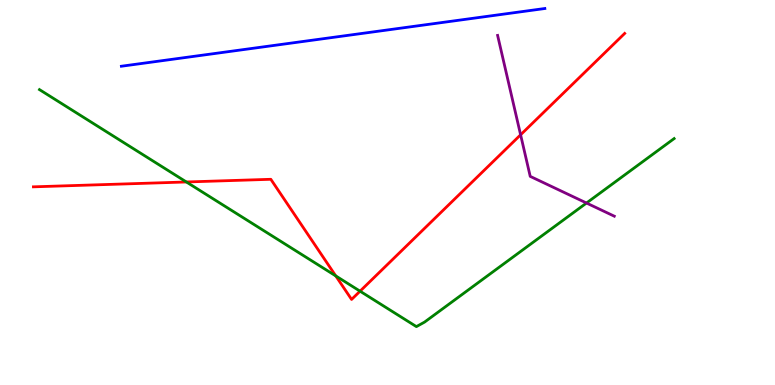[{'lines': ['blue', 'red'], 'intersections': []}, {'lines': ['green', 'red'], 'intersections': [{'x': 2.4, 'y': 5.27}, {'x': 4.33, 'y': 2.83}, {'x': 4.65, 'y': 2.44}]}, {'lines': ['purple', 'red'], 'intersections': [{'x': 6.72, 'y': 6.5}]}, {'lines': ['blue', 'green'], 'intersections': []}, {'lines': ['blue', 'purple'], 'intersections': []}, {'lines': ['green', 'purple'], 'intersections': [{'x': 7.57, 'y': 4.73}]}]